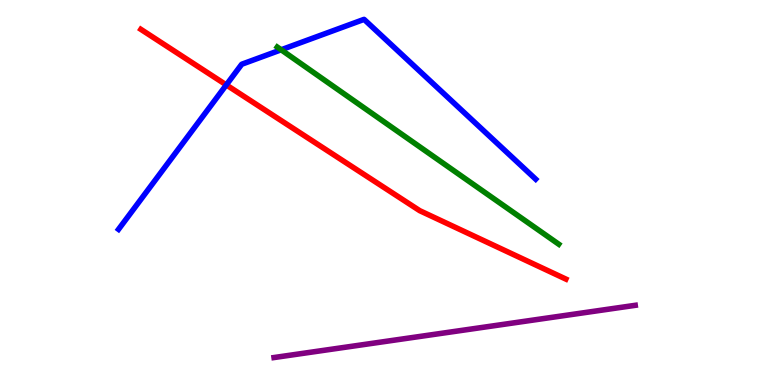[{'lines': ['blue', 'red'], 'intersections': [{'x': 2.92, 'y': 7.79}]}, {'lines': ['green', 'red'], 'intersections': []}, {'lines': ['purple', 'red'], 'intersections': []}, {'lines': ['blue', 'green'], 'intersections': [{'x': 3.63, 'y': 8.71}]}, {'lines': ['blue', 'purple'], 'intersections': []}, {'lines': ['green', 'purple'], 'intersections': []}]